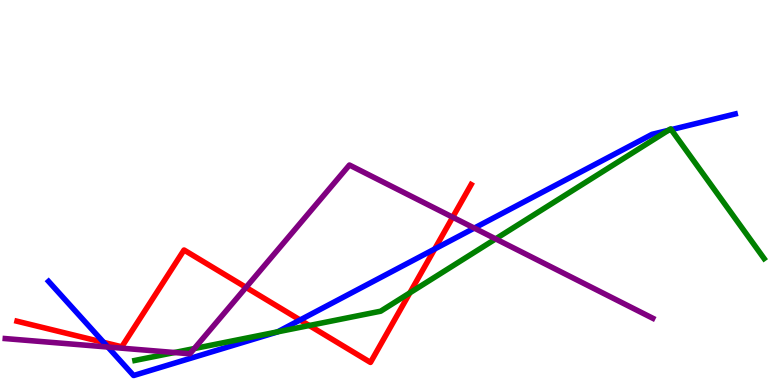[{'lines': ['blue', 'red'], 'intersections': [{'x': 1.34, 'y': 1.11}, {'x': 3.87, 'y': 1.69}, {'x': 5.61, 'y': 3.53}]}, {'lines': ['green', 'red'], 'intersections': [{'x': 3.99, 'y': 1.55}, {'x': 5.29, 'y': 2.39}]}, {'lines': ['purple', 'red'], 'intersections': [{'x': 3.17, 'y': 2.54}, {'x': 5.84, 'y': 4.36}]}, {'lines': ['blue', 'green'], 'intersections': [{'x': 3.58, 'y': 1.38}, {'x': 8.62, 'y': 6.61}, {'x': 8.66, 'y': 6.63}]}, {'lines': ['blue', 'purple'], 'intersections': [{'x': 1.39, 'y': 0.986}, {'x': 6.12, 'y': 4.08}]}, {'lines': ['green', 'purple'], 'intersections': [{'x': 2.25, 'y': 0.844}, {'x': 2.51, 'y': 0.947}, {'x': 6.4, 'y': 3.8}]}]